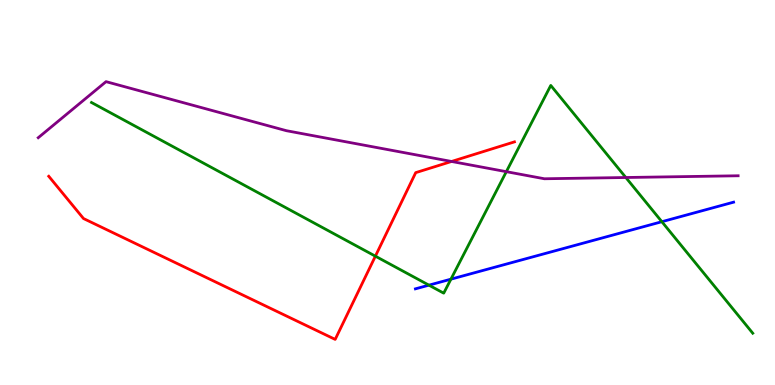[{'lines': ['blue', 'red'], 'intersections': []}, {'lines': ['green', 'red'], 'intersections': [{'x': 4.84, 'y': 3.35}]}, {'lines': ['purple', 'red'], 'intersections': [{'x': 5.83, 'y': 5.81}]}, {'lines': ['blue', 'green'], 'intersections': [{'x': 5.53, 'y': 2.59}, {'x': 5.82, 'y': 2.75}, {'x': 8.54, 'y': 4.24}]}, {'lines': ['blue', 'purple'], 'intersections': []}, {'lines': ['green', 'purple'], 'intersections': [{'x': 6.53, 'y': 5.54}, {'x': 8.08, 'y': 5.39}]}]